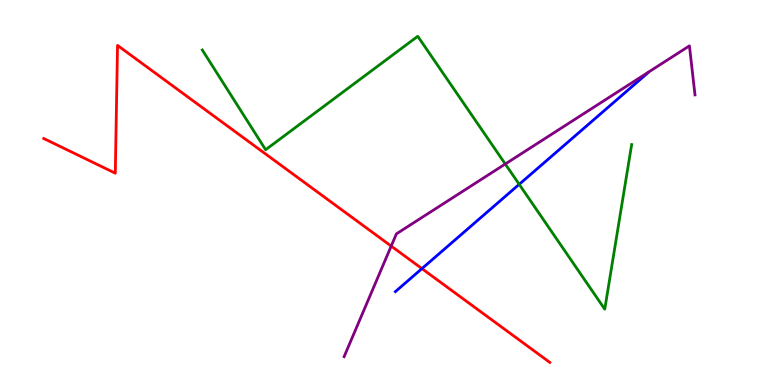[{'lines': ['blue', 'red'], 'intersections': [{'x': 5.44, 'y': 3.02}]}, {'lines': ['green', 'red'], 'intersections': []}, {'lines': ['purple', 'red'], 'intersections': [{'x': 5.05, 'y': 3.61}]}, {'lines': ['blue', 'green'], 'intersections': [{'x': 6.7, 'y': 5.21}]}, {'lines': ['blue', 'purple'], 'intersections': []}, {'lines': ['green', 'purple'], 'intersections': [{'x': 6.52, 'y': 5.74}]}]